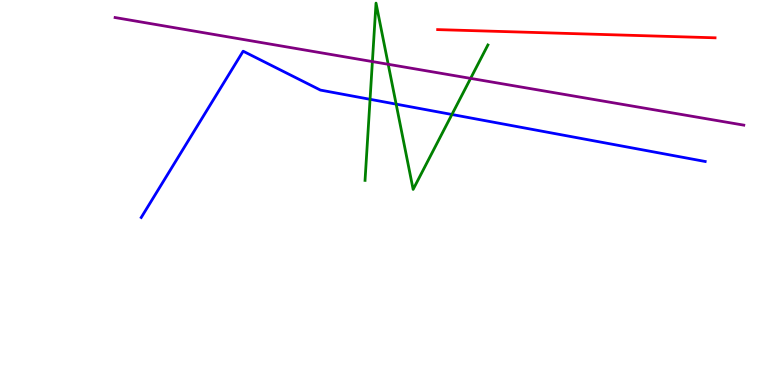[{'lines': ['blue', 'red'], 'intersections': []}, {'lines': ['green', 'red'], 'intersections': []}, {'lines': ['purple', 'red'], 'intersections': []}, {'lines': ['blue', 'green'], 'intersections': [{'x': 4.77, 'y': 7.42}, {'x': 5.11, 'y': 7.3}, {'x': 5.83, 'y': 7.03}]}, {'lines': ['blue', 'purple'], 'intersections': []}, {'lines': ['green', 'purple'], 'intersections': [{'x': 4.81, 'y': 8.4}, {'x': 5.01, 'y': 8.33}, {'x': 6.07, 'y': 7.96}]}]